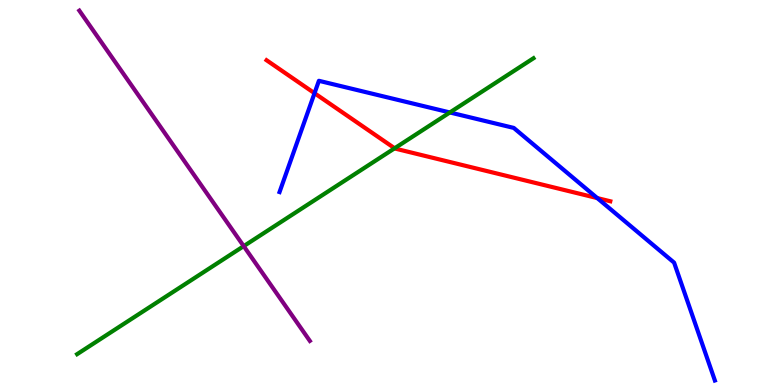[{'lines': ['blue', 'red'], 'intersections': [{'x': 4.06, 'y': 7.58}, {'x': 7.71, 'y': 4.86}]}, {'lines': ['green', 'red'], 'intersections': [{'x': 5.09, 'y': 6.15}]}, {'lines': ['purple', 'red'], 'intersections': []}, {'lines': ['blue', 'green'], 'intersections': [{'x': 5.8, 'y': 7.08}]}, {'lines': ['blue', 'purple'], 'intersections': []}, {'lines': ['green', 'purple'], 'intersections': [{'x': 3.14, 'y': 3.61}]}]